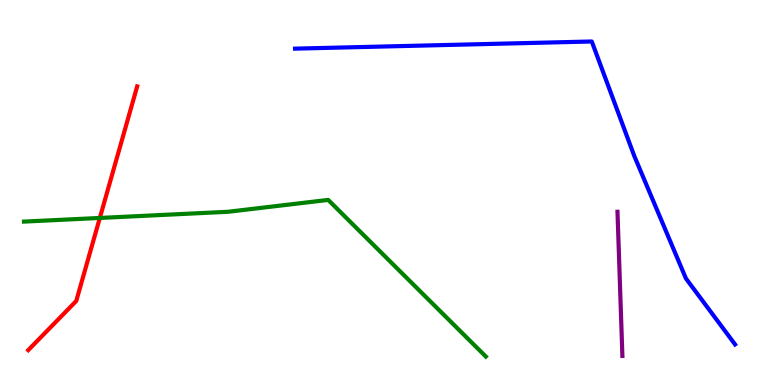[{'lines': ['blue', 'red'], 'intersections': []}, {'lines': ['green', 'red'], 'intersections': [{'x': 1.29, 'y': 4.34}]}, {'lines': ['purple', 'red'], 'intersections': []}, {'lines': ['blue', 'green'], 'intersections': []}, {'lines': ['blue', 'purple'], 'intersections': []}, {'lines': ['green', 'purple'], 'intersections': []}]